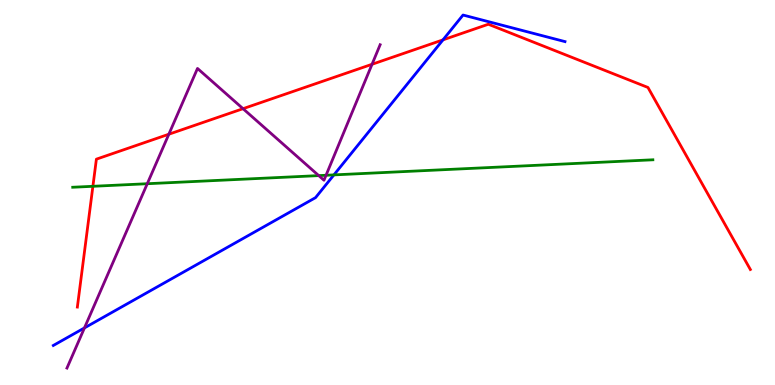[{'lines': ['blue', 'red'], 'intersections': [{'x': 5.72, 'y': 8.96}]}, {'lines': ['green', 'red'], 'intersections': [{'x': 1.2, 'y': 5.16}]}, {'lines': ['purple', 'red'], 'intersections': [{'x': 2.18, 'y': 6.51}, {'x': 3.14, 'y': 7.18}, {'x': 4.8, 'y': 8.33}]}, {'lines': ['blue', 'green'], 'intersections': [{'x': 4.31, 'y': 5.46}]}, {'lines': ['blue', 'purple'], 'intersections': [{'x': 1.09, 'y': 1.48}]}, {'lines': ['green', 'purple'], 'intersections': [{'x': 1.9, 'y': 5.23}, {'x': 4.11, 'y': 5.44}, {'x': 4.21, 'y': 5.45}]}]